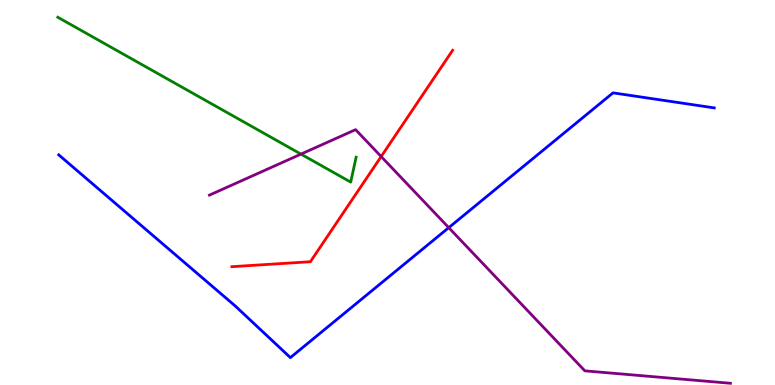[{'lines': ['blue', 'red'], 'intersections': []}, {'lines': ['green', 'red'], 'intersections': []}, {'lines': ['purple', 'red'], 'intersections': [{'x': 4.92, 'y': 5.93}]}, {'lines': ['blue', 'green'], 'intersections': []}, {'lines': ['blue', 'purple'], 'intersections': [{'x': 5.79, 'y': 4.09}]}, {'lines': ['green', 'purple'], 'intersections': [{'x': 3.88, 'y': 6.0}]}]